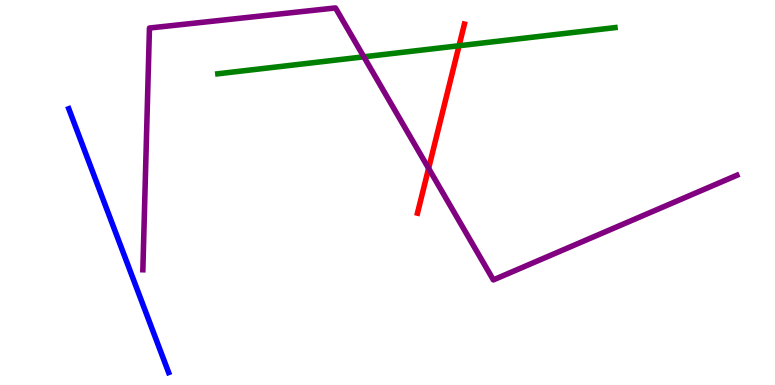[{'lines': ['blue', 'red'], 'intersections': []}, {'lines': ['green', 'red'], 'intersections': [{'x': 5.92, 'y': 8.81}]}, {'lines': ['purple', 'red'], 'intersections': [{'x': 5.53, 'y': 5.63}]}, {'lines': ['blue', 'green'], 'intersections': []}, {'lines': ['blue', 'purple'], 'intersections': []}, {'lines': ['green', 'purple'], 'intersections': [{'x': 4.69, 'y': 8.52}]}]